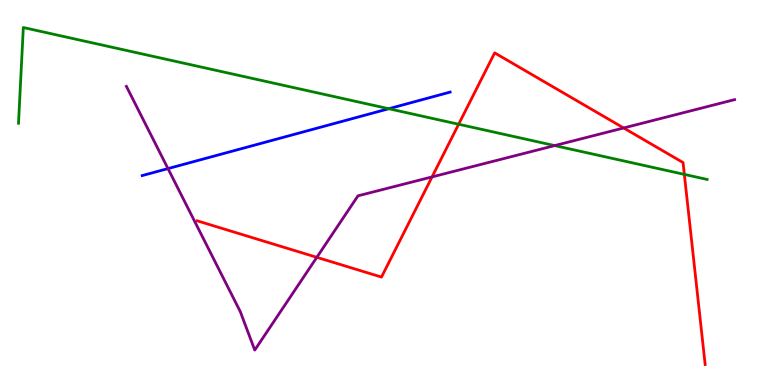[{'lines': ['blue', 'red'], 'intersections': []}, {'lines': ['green', 'red'], 'intersections': [{'x': 5.92, 'y': 6.77}, {'x': 8.83, 'y': 5.47}]}, {'lines': ['purple', 'red'], 'intersections': [{'x': 4.09, 'y': 3.32}, {'x': 5.57, 'y': 5.4}, {'x': 8.05, 'y': 6.68}]}, {'lines': ['blue', 'green'], 'intersections': [{'x': 5.02, 'y': 7.18}]}, {'lines': ['blue', 'purple'], 'intersections': [{'x': 2.17, 'y': 5.62}]}, {'lines': ['green', 'purple'], 'intersections': [{'x': 7.16, 'y': 6.22}]}]